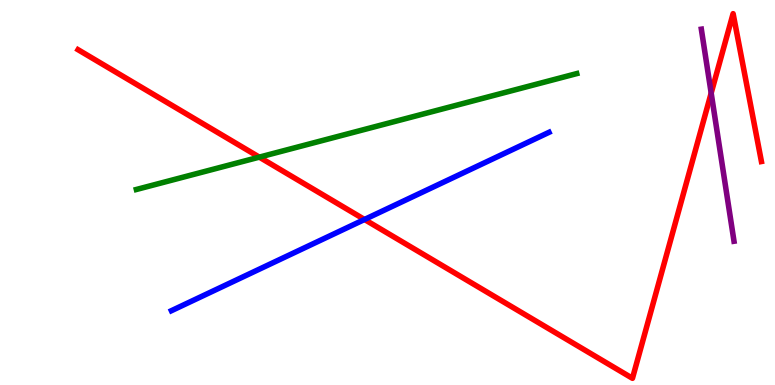[{'lines': ['blue', 'red'], 'intersections': [{'x': 4.7, 'y': 4.3}]}, {'lines': ['green', 'red'], 'intersections': [{'x': 3.35, 'y': 5.92}]}, {'lines': ['purple', 'red'], 'intersections': [{'x': 9.18, 'y': 7.58}]}, {'lines': ['blue', 'green'], 'intersections': []}, {'lines': ['blue', 'purple'], 'intersections': []}, {'lines': ['green', 'purple'], 'intersections': []}]